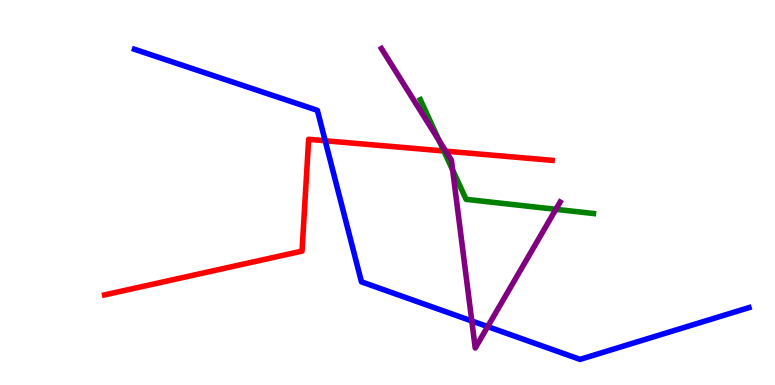[{'lines': ['blue', 'red'], 'intersections': [{'x': 4.2, 'y': 6.34}]}, {'lines': ['green', 'red'], 'intersections': [{'x': 5.73, 'y': 6.08}]}, {'lines': ['purple', 'red'], 'intersections': [{'x': 5.75, 'y': 6.07}]}, {'lines': ['blue', 'green'], 'intersections': []}, {'lines': ['blue', 'purple'], 'intersections': [{'x': 6.09, 'y': 1.66}, {'x': 6.29, 'y': 1.52}]}, {'lines': ['green', 'purple'], 'intersections': [{'x': 5.67, 'y': 6.35}, {'x': 5.84, 'y': 5.58}, {'x': 7.17, 'y': 4.56}]}]